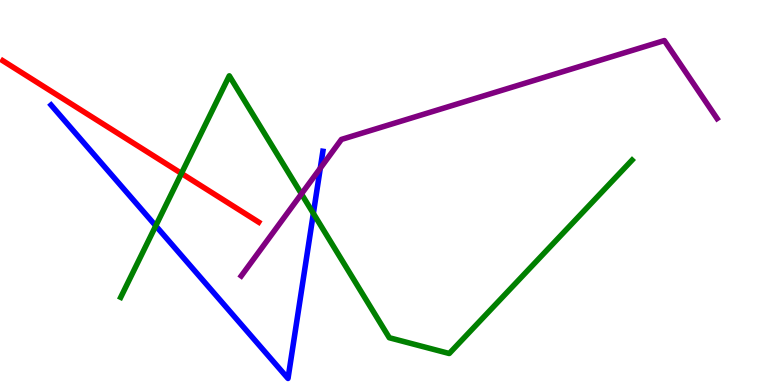[{'lines': ['blue', 'red'], 'intersections': []}, {'lines': ['green', 'red'], 'intersections': [{'x': 2.34, 'y': 5.5}]}, {'lines': ['purple', 'red'], 'intersections': []}, {'lines': ['blue', 'green'], 'intersections': [{'x': 2.01, 'y': 4.13}, {'x': 4.04, 'y': 4.46}]}, {'lines': ['blue', 'purple'], 'intersections': [{'x': 4.13, 'y': 5.63}]}, {'lines': ['green', 'purple'], 'intersections': [{'x': 3.89, 'y': 4.96}]}]